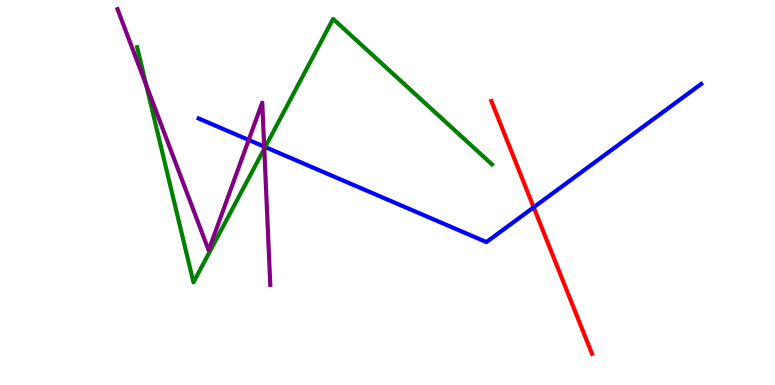[{'lines': ['blue', 'red'], 'intersections': [{'x': 6.89, 'y': 4.62}]}, {'lines': ['green', 'red'], 'intersections': []}, {'lines': ['purple', 'red'], 'intersections': []}, {'lines': ['blue', 'green'], 'intersections': [{'x': 3.42, 'y': 6.18}]}, {'lines': ['blue', 'purple'], 'intersections': [{'x': 3.21, 'y': 6.36}, {'x': 3.41, 'y': 6.19}]}, {'lines': ['green', 'purple'], 'intersections': [{'x': 1.89, 'y': 7.79}, {'x': 3.41, 'y': 6.14}]}]